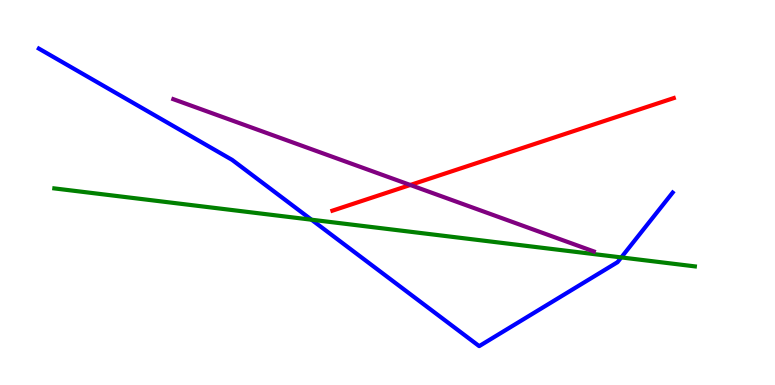[{'lines': ['blue', 'red'], 'intersections': []}, {'lines': ['green', 'red'], 'intersections': []}, {'lines': ['purple', 'red'], 'intersections': [{'x': 5.29, 'y': 5.2}]}, {'lines': ['blue', 'green'], 'intersections': [{'x': 4.02, 'y': 4.29}, {'x': 8.02, 'y': 3.31}]}, {'lines': ['blue', 'purple'], 'intersections': []}, {'lines': ['green', 'purple'], 'intersections': []}]